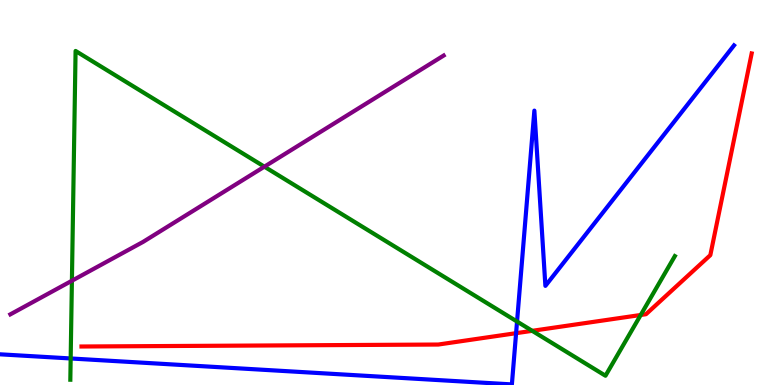[{'lines': ['blue', 'red'], 'intersections': [{'x': 6.66, 'y': 1.35}]}, {'lines': ['green', 'red'], 'intersections': [{'x': 6.87, 'y': 1.41}, {'x': 8.27, 'y': 1.82}]}, {'lines': ['purple', 'red'], 'intersections': []}, {'lines': ['blue', 'green'], 'intersections': [{'x': 0.912, 'y': 0.689}, {'x': 6.67, 'y': 1.65}]}, {'lines': ['blue', 'purple'], 'intersections': []}, {'lines': ['green', 'purple'], 'intersections': [{'x': 0.928, 'y': 2.71}, {'x': 3.41, 'y': 5.67}]}]